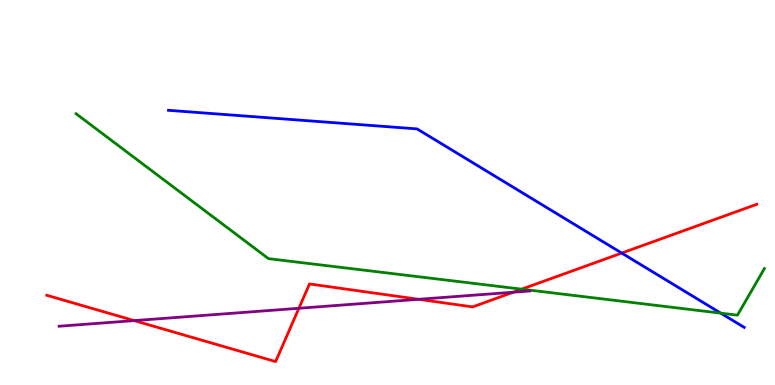[{'lines': ['blue', 'red'], 'intersections': [{'x': 8.02, 'y': 3.43}]}, {'lines': ['green', 'red'], 'intersections': [{'x': 6.73, 'y': 2.49}]}, {'lines': ['purple', 'red'], 'intersections': [{'x': 1.73, 'y': 1.67}, {'x': 3.86, 'y': 1.99}, {'x': 5.4, 'y': 2.23}, {'x': 6.62, 'y': 2.41}]}, {'lines': ['blue', 'green'], 'intersections': [{'x': 9.3, 'y': 1.87}]}, {'lines': ['blue', 'purple'], 'intersections': []}, {'lines': ['green', 'purple'], 'intersections': []}]